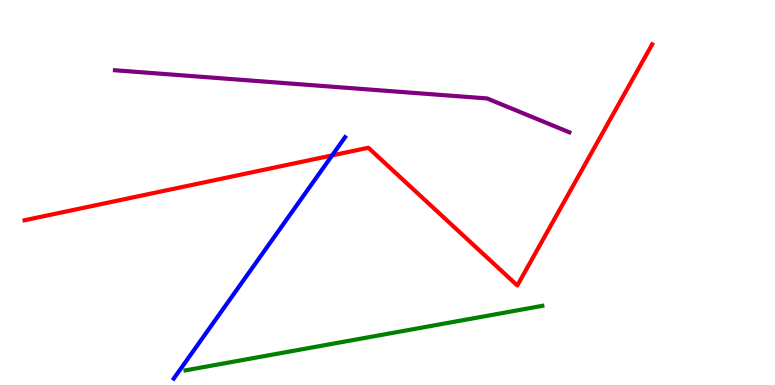[{'lines': ['blue', 'red'], 'intersections': [{'x': 4.29, 'y': 5.96}]}, {'lines': ['green', 'red'], 'intersections': []}, {'lines': ['purple', 'red'], 'intersections': []}, {'lines': ['blue', 'green'], 'intersections': []}, {'lines': ['blue', 'purple'], 'intersections': []}, {'lines': ['green', 'purple'], 'intersections': []}]